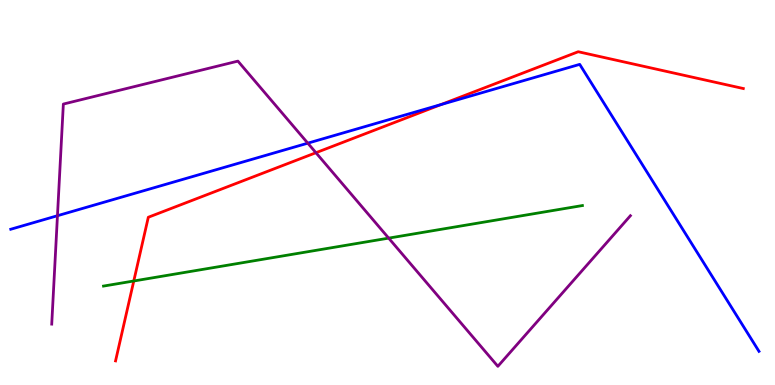[{'lines': ['blue', 'red'], 'intersections': [{'x': 5.69, 'y': 7.28}]}, {'lines': ['green', 'red'], 'intersections': [{'x': 1.73, 'y': 2.7}]}, {'lines': ['purple', 'red'], 'intersections': [{'x': 4.08, 'y': 6.03}]}, {'lines': ['blue', 'green'], 'intersections': []}, {'lines': ['blue', 'purple'], 'intersections': [{'x': 0.741, 'y': 4.4}, {'x': 3.97, 'y': 6.28}]}, {'lines': ['green', 'purple'], 'intersections': [{'x': 5.02, 'y': 3.81}]}]